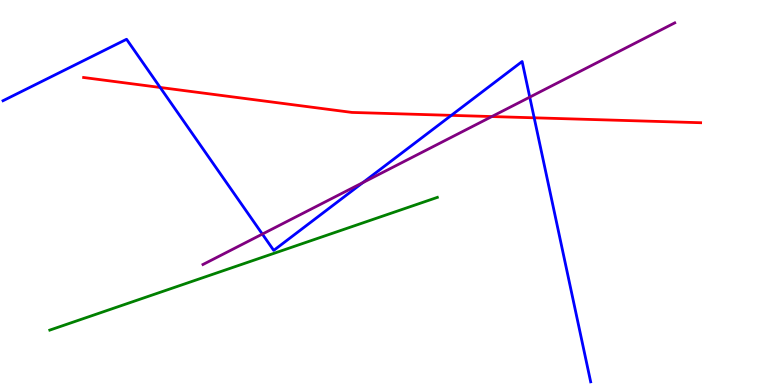[{'lines': ['blue', 'red'], 'intersections': [{'x': 2.07, 'y': 7.73}, {'x': 5.82, 'y': 7.0}, {'x': 6.89, 'y': 6.94}]}, {'lines': ['green', 'red'], 'intersections': []}, {'lines': ['purple', 'red'], 'intersections': [{'x': 6.35, 'y': 6.97}]}, {'lines': ['blue', 'green'], 'intersections': []}, {'lines': ['blue', 'purple'], 'intersections': [{'x': 3.39, 'y': 3.92}, {'x': 4.68, 'y': 5.26}, {'x': 6.84, 'y': 7.48}]}, {'lines': ['green', 'purple'], 'intersections': []}]